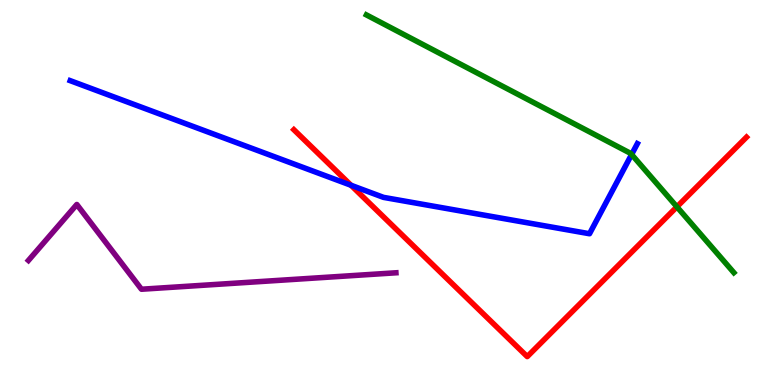[{'lines': ['blue', 'red'], 'intersections': [{'x': 4.53, 'y': 5.19}]}, {'lines': ['green', 'red'], 'intersections': [{'x': 8.73, 'y': 4.63}]}, {'lines': ['purple', 'red'], 'intersections': []}, {'lines': ['blue', 'green'], 'intersections': [{'x': 8.15, 'y': 5.99}]}, {'lines': ['blue', 'purple'], 'intersections': []}, {'lines': ['green', 'purple'], 'intersections': []}]